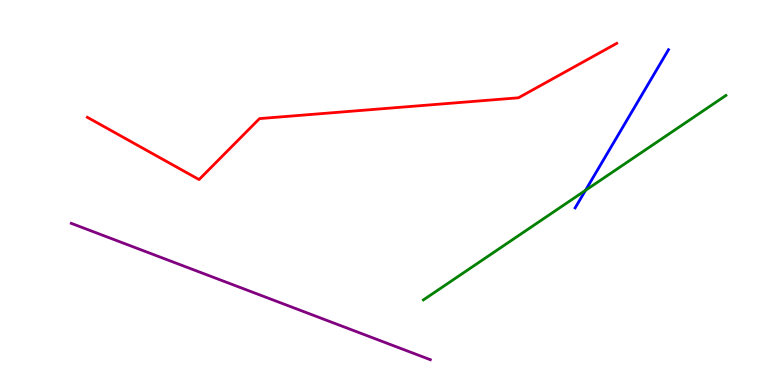[{'lines': ['blue', 'red'], 'intersections': []}, {'lines': ['green', 'red'], 'intersections': []}, {'lines': ['purple', 'red'], 'intersections': []}, {'lines': ['blue', 'green'], 'intersections': [{'x': 7.55, 'y': 5.06}]}, {'lines': ['blue', 'purple'], 'intersections': []}, {'lines': ['green', 'purple'], 'intersections': []}]